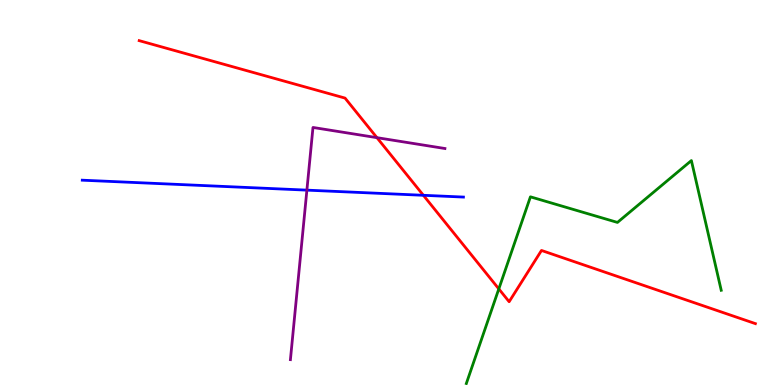[{'lines': ['blue', 'red'], 'intersections': [{'x': 5.46, 'y': 4.93}]}, {'lines': ['green', 'red'], 'intersections': [{'x': 6.44, 'y': 2.5}]}, {'lines': ['purple', 'red'], 'intersections': [{'x': 4.86, 'y': 6.42}]}, {'lines': ['blue', 'green'], 'intersections': []}, {'lines': ['blue', 'purple'], 'intersections': [{'x': 3.96, 'y': 5.06}]}, {'lines': ['green', 'purple'], 'intersections': []}]